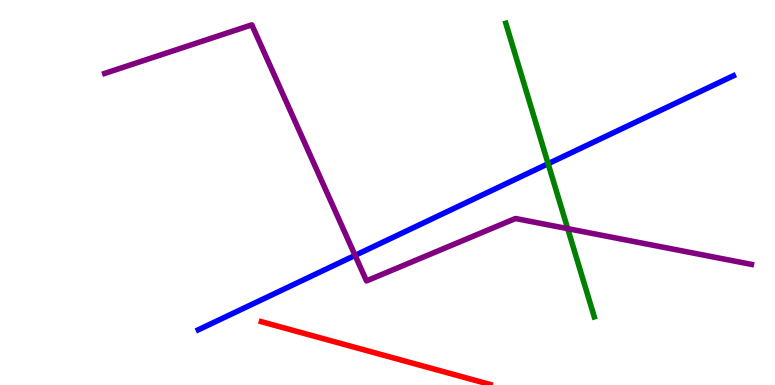[{'lines': ['blue', 'red'], 'intersections': []}, {'lines': ['green', 'red'], 'intersections': []}, {'lines': ['purple', 'red'], 'intersections': []}, {'lines': ['blue', 'green'], 'intersections': [{'x': 7.07, 'y': 5.75}]}, {'lines': ['blue', 'purple'], 'intersections': [{'x': 4.58, 'y': 3.37}]}, {'lines': ['green', 'purple'], 'intersections': [{'x': 7.33, 'y': 4.06}]}]